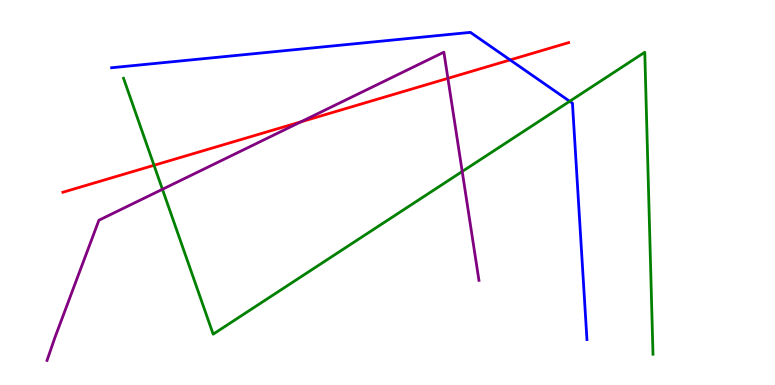[{'lines': ['blue', 'red'], 'intersections': [{'x': 6.58, 'y': 8.44}]}, {'lines': ['green', 'red'], 'intersections': [{'x': 1.99, 'y': 5.71}]}, {'lines': ['purple', 'red'], 'intersections': [{'x': 3.88, 'y': 6.84}, {'x': 5.78, 'y': 7.97}]}, {'lines': ['blue', 'green'], 'intersections': [{'x': 7.35, 'y': 7.37}]}, {'lines': ['blue', 'purple'], 'intersections': []}, {'lines': ['green', 'purple'], 'intersections': [{'x': 2.1, 'y': 5.08}, {'x': 5.96, 'y': 5.55}]}]